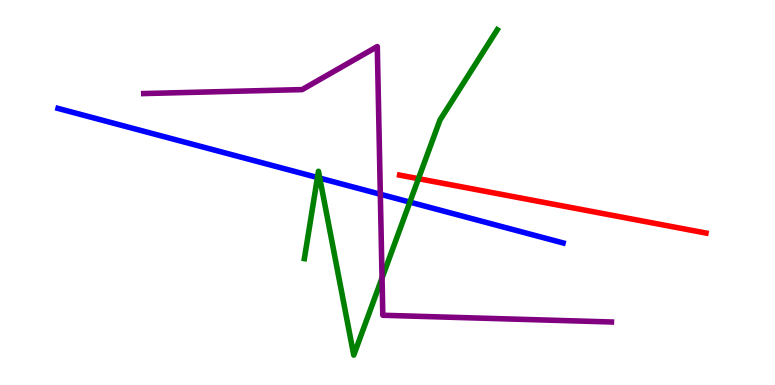[{'lines': ['blue', 'red'], 'intersections': []}, {'lines': ['green', 'red'], 'intersections': [{'x': 5.4, 'y': 5.36}]}, {'lines': ['purple', 'red'], 'intersections': []}, {'lines': ['blue', 'green'], 'intersections': [{'x': 4.1, 'y': 5.39}, {'x': 4.13, 'y': 5.37}, {'x': 5.29, 'y': 4.75}]}, {'lines': ['blue', 'purple'], 'intersections': [{'x': 4.91, 'y': 4.95}]}, {'lines': ['green', 'purple'], 'intersections': [{'x': 4.93, 'y': 2.78}]}]